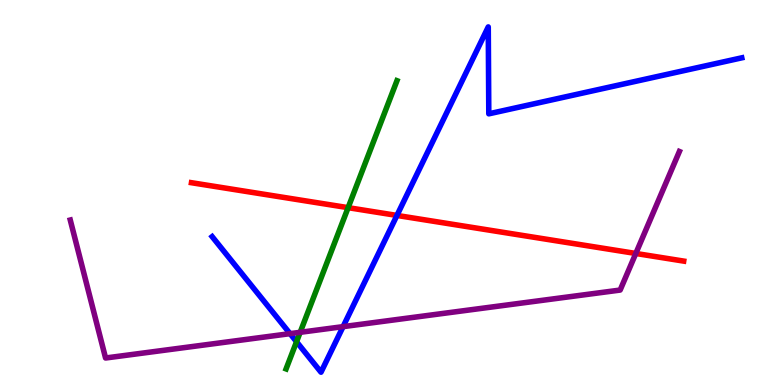[{'lines': ['blue', 'red'], 'intersections': [{'x': 5.12, 'y': 4.4}]}, {'lines': ['green', 'red'], 'intersections': [{'x': 4.49, 'y': 4.61}]}, {'lines': ['purple', 'red'], 'intersections': [{'x': 8.2, 'y': 3.42}]}, {'lines': ['blue', 'green'], 'intersections': [{'x': 3.83, 'y': 1.12}]}, {'lines': ['blue', 'purple'], 'intersections': [{'x': 3.74, 'y': 1.33}, {'x': 4.43, 'y': 1.52}]}, {'lines': ['green', 'purple'], 'intersections': [{'x': 3.87, 'y': 1.37}]}]